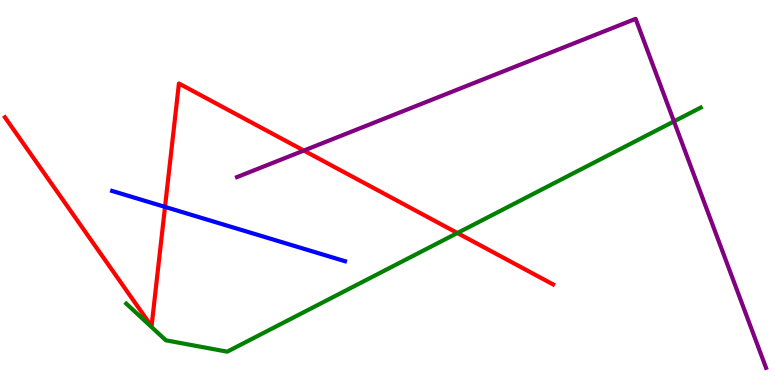[{'lines': ['blue', 'red'], 'intersections': [{'x': 2.13, 'y': 4.63}]}, {'lines': ['green', 'red'], 'intersections': [{'x': 5.9, 'y': 3.95}]}, {'lines': ['purple', 'red'], 'intersections': [{'x': 3.92, 'y': 6.09}]}, {'lines': ['blue', 'green'], 'intersections': []}, {'lines': ['blue', 'purple'], 'intersections': []}, {'lines': ['green', 'purple'], 'intersections': [{'x': 8.7, 'y': 6.85}]}]